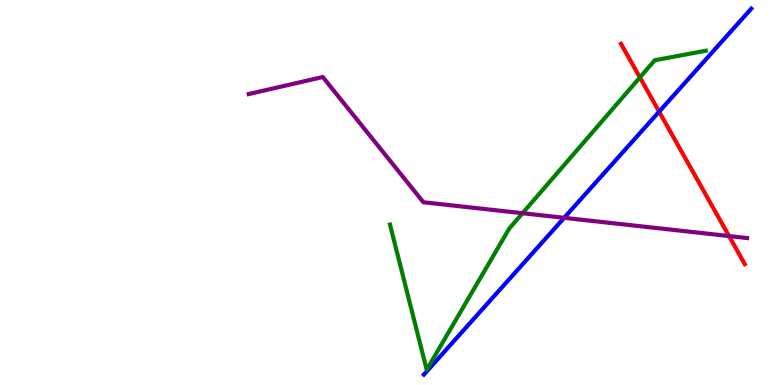[{'lines': ['blue', 'red'], 'intersections': [{'x': 8.5, 'y': 7.1}]}, {'lines': ['green', 'red'], 'intersections': [{'x': 8.26, 'y': 7.99}]}, {'lines': ['purple', 'red'], 'intersections': [{'x': 9.41, 'y': 3.87}]}, {'lines': ['blue', 'green'], 'intersections': []}, {'lines': ['blue', 'purple'], 'intersections': [{'x': 7.28, 'y': 4.34}]}, {'lines': ['green', 'purple'], 'intersections': [{'x': 6.74, 'y': 4.46}]}]